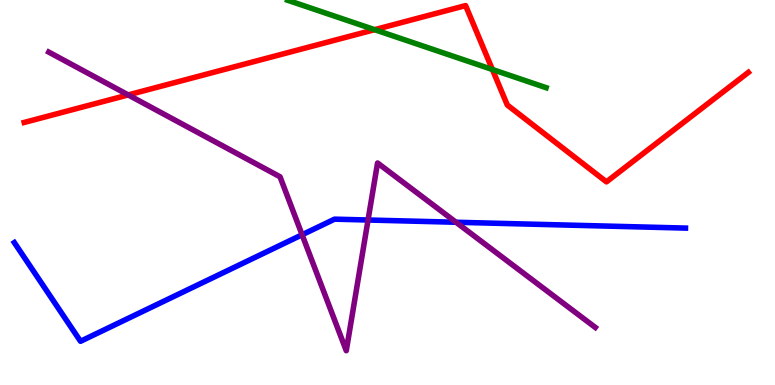[{'lines': ['blue', 'red'], 'intersections': []}, {'lines': ['green', 'red'], 'intersections': [{'x': 4.83, 'y': 9.23}, {'x': 6.35, 'y': 8.19}]}, {'lines': ['purple', 'red'], 'intersections': [{'x': 1.65, 'y': 7.53}]}, {'lines': ['blue', 'green'], 'intersections': []}, {'lines': ['blue', 'purple'], 'intersections': [{'x': 3.9, 'y': 3.9}, {'x': 4.75, 'y': 4.29}, {'x': 5.88, 'y': 4.23}]}, {'lines': ['green', 'purple'], 'intersections': []}]